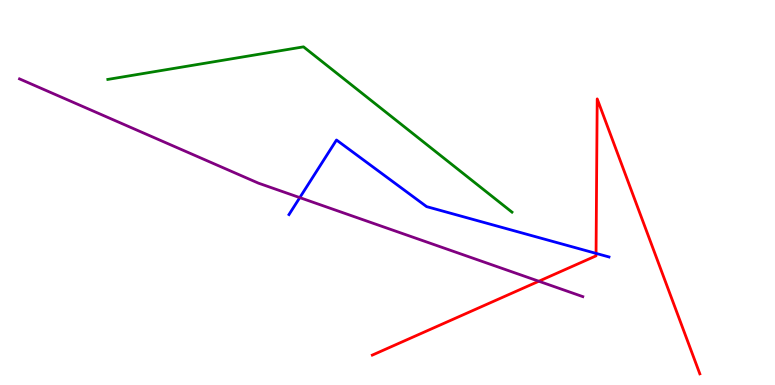[{'lines': ['blue', 'red'], 'intersections': [{'x': 7.69, 'y': 3.42}]}, {'lines': ['green', 'red'], 'intersections': []}, {'lines': ['purple', 'red'], 'intersections': [{'x': 6.95, 'y': 2.7}]}, {'lines': ['blue', 'green'], 'intersections': []}, {'lines': ['blue', 'purple'], 'intersections': [{'x': 3.87, 'y': 4.87}]}, {'lines': ['green', 'purple'], 'intersections': []}]